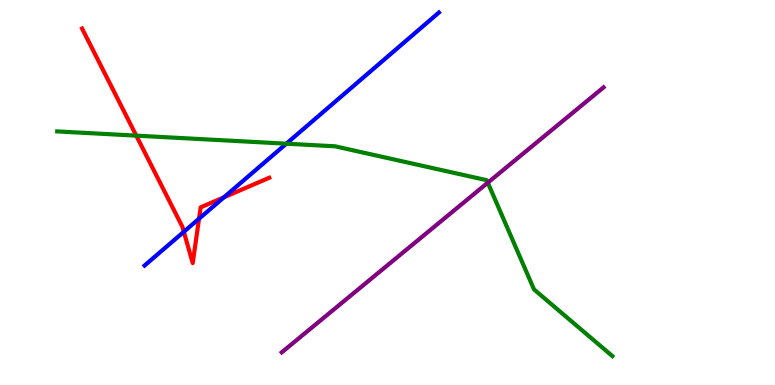[{'lines': ['blue', 'red'], 'intersections': [{'x': 2.37, 'y': 3.98}, {'x': 2.57, 'y': 4.32}, {'x': 2.89, 'y': 4.88}]}, {'lines': ['green', 'red'], 'intersections': [{'x': 1.76, 'y': 6.48}]}, {'lines': ['purple', 'red'], 'intersections': []}, {'lines': ['blue', 'green'], 'intersections': [{'x': 3.69, 'y': 6.27}]}, {'lines': ['blue', 'purple'], 'intersections': []}, {'lines': ['green', 'purple'], 'intersections': [{'x': 6.29, 'y': 5.25}]}]